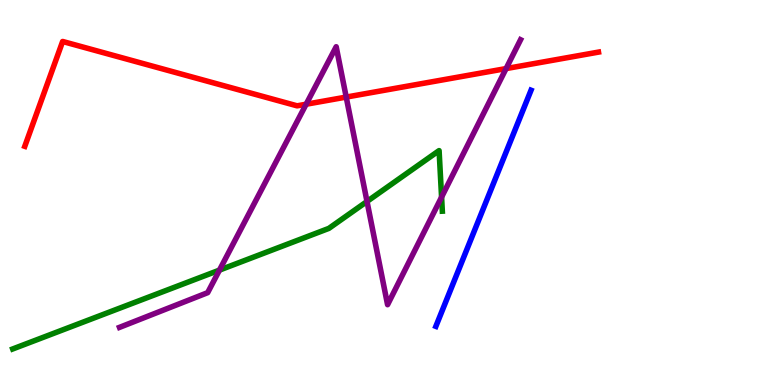[{'lines': ['blue', 'red'], 'intersections': []}, {'lines': ['green', 'red'], 'intersections': []}, {'lines': ['purple', 'red'], 'intersections': [{'x': 3.95, 'y': 7.29}, {'x': 4.47, 'y': 7.48}, {'x': 6.53, 'y': 8.22}]}, {'lines': ['blue', 'green'], 'intersections': []}, {'lines': ['blue', 'purple'], 'intersections': []}, {'lines': ['green', 'purple'], 'intersections': [{'x': 2.83, 'y': 2.98}, {'x': 4.74, 'y': 4.77}, {'x': 5.7, 'y': 4.88}]}]